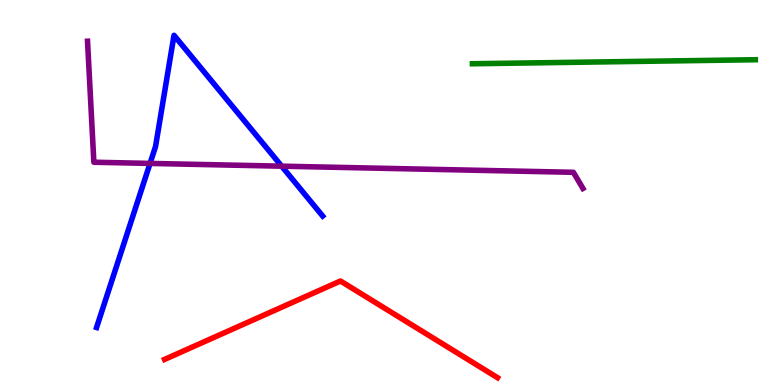[{'lines': ['blue', 'red'], 'intersections': []}, {'lines': ['green', 'red'], 'intersections': []}, {'lines': ['purple', 'red'], 'intersections': []}, {'lines': ['blue', 'green'], 'intersections': []}, {'lines': ['blue', 'purple'], 'intersections': [{'x': 1.94, 'y': 5.76}, {'x': 3.63, 'y': 5.68}]}, {'lines': ['green', 'purple'], 'intersections': []}]